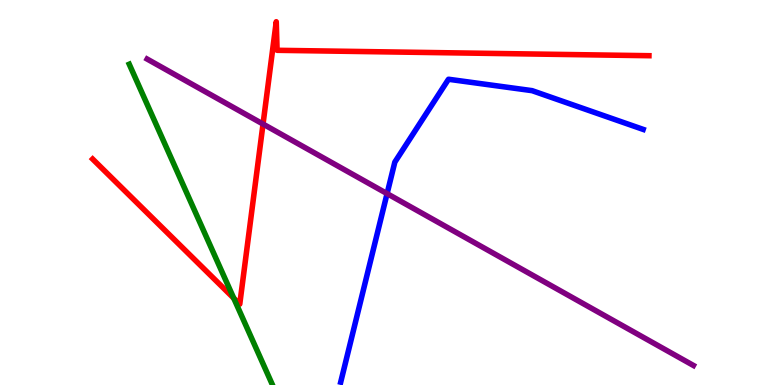[{'lines': ['blue', 'red'], 'intersections': []}, {'lines': ['green', 'red'], 'intersections': [{'x': 3.02, 'y': 2.25}]}, {'lines': ['purple', 'red'], 'intersections': [{'x': 3.39, 'y': 6.78}]}, {'lines': ['blue', 'green'], 'intersections': []}, {'lines': ['blue', 'purple'], 'intersections': [{'x': 4.99, 'y': 4.97}]}, {'lines': ['green', 'purple'], 'intersections': []}]